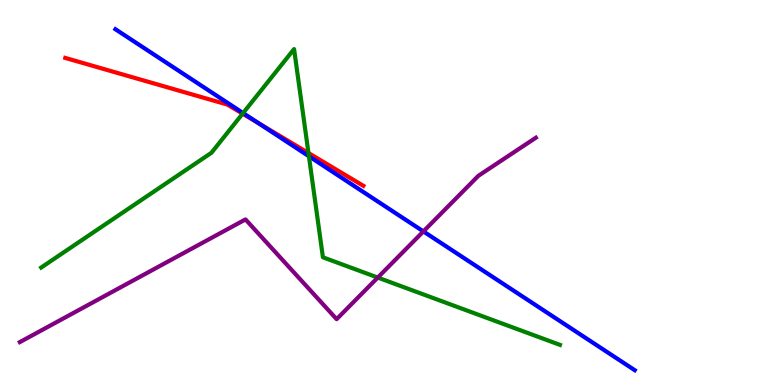[{'lines': ['blue', 'red'], 'intersections': [{'x': 3.34, 'y': 6.8}]}, {'lines': ['green', 'red'], 'intersections': [{'x': 3.13, 'y': 7.05}, {'x': 3.98, 'y': 6.03}]}, {'lines': ['purple', 'red'], 'intersections': []}, {'lines': ['blue', 'green'], 'intersections': [{'x': 3.14, 'y': 7.06}, {'x': 3.99, 'y': 5.94}]}, {'lines': ['blue', 'purple'], 'intersections': [{'x': 5.46, 'y': 3.99}]}, {'lines': ['green', 'purple'], 'intersections': [{'x': 4.87, 'y': 2.79}]}]